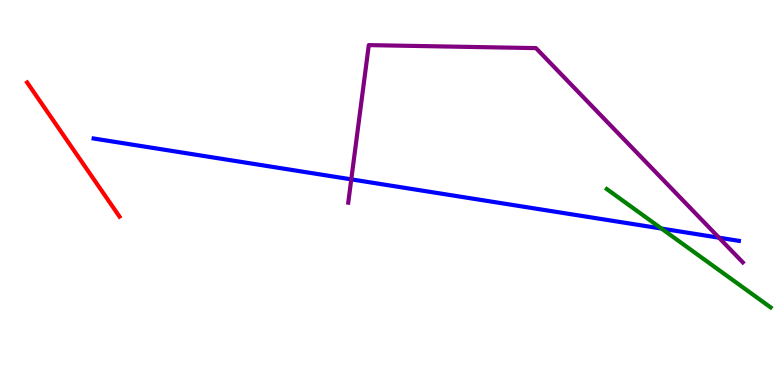[{'lines': ['blue', 'red'], 'intersections': []}, {'lines': ['green', 'red'], 'intersections': []}, {'lines': ['purple', 'red'], 'intersections': []}, {'lines': ['blue', 'green'], 'intersections': [{'x': 8.54, 'y': 4.06}]}, {'lines': ['blue', 'purple'], 'intersections': [{'x': 4.53, 'y': 5.34}, {'x': 9.28, 'y': 3.83}]}, {'lines': ['green', 'purple'], 'intersections': []}]